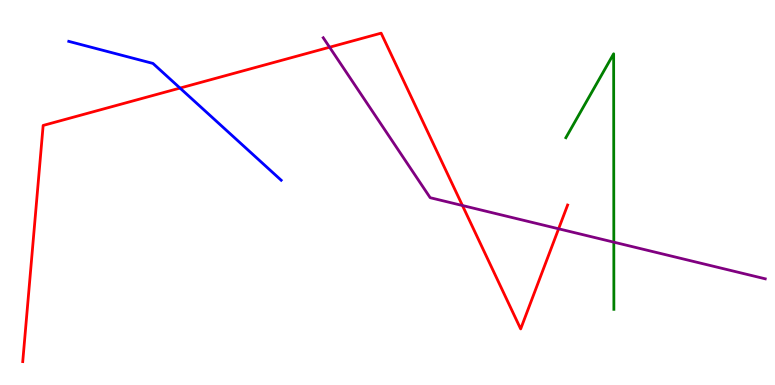[{'lines': ['blue', 'red'], 'intersections': [{'x': 2.32, 'y': 7.71}]}, {'lines': ['green', 'red'], 'intersections': []}, {'lines': ['purple', 'red'], 'intersections': [{'x': 4.25, 'y': 8.77}, {'x': 5.97, 'y': 4.66}, {'x': 7.21, 'y': 4.06}]}, {'lines': ['blue', 'green'], 'intersections': []}, {'lines': ['blue', 'purple'], 'intersections': []}, {'lines': ['green', 'purple'], 'intersections': [{'x': 7.92, 'y': 3.71}]}]